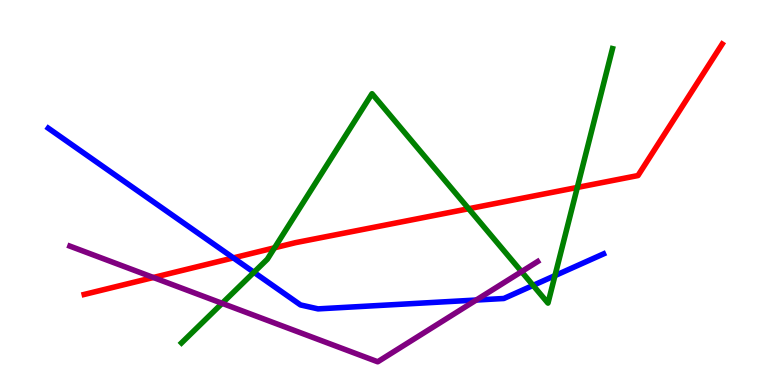[{'lines': ['blue', 'red'], 'intersections': [{'x': 3.01, 'y': 3.3}]}, {'lines': ['green', 'red'], 'intersections': [{'x': 3.54, 'y': 3.56}, {'x': 6.05, 'y': 4.58}, {'x': 7.45, 'y': 5.13}]}, {'lines': ['purple', 'red'], 'intersections': [{'x': 1.98, 'y': 2.79}]}, {'lines': ['blue', 'green'], 'intersections': [{'x': 3.28, 'y': 2.93}, {'x': 6.88, 'y': 2.59}, {'x': 7.16, 'y': 2.84}]}, {'lines': ['blue', 'purple'], 'intersections': [{'x': 6.14, 'y': 2.21}]}, {'lines': ['green', 'purple'], 'intersections': [{'x': 2.87, 'y': 2.12}, {'x': 6.73, 'y': 2.94}]}]